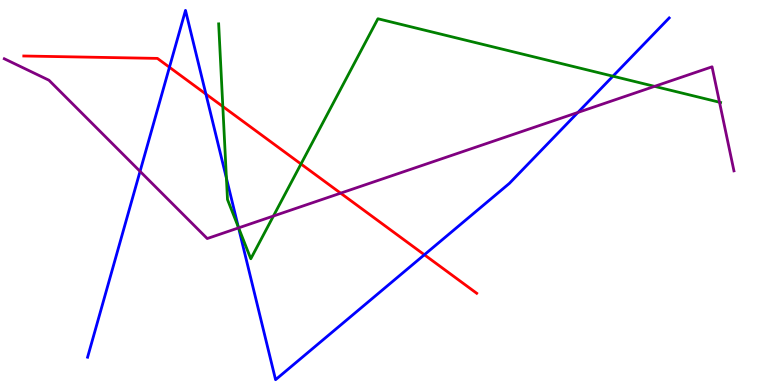[{'lines': ['blue', 'red'], 'intersections': [{'x': 2.19, 'y': 8.25}, {'x': 2.66, 'y': 7.56}, {'x': 5.48, 'y': 3.38}]}, {'lines': ['green', 'red'], 'intersections': [{'x': 2.88, 'y': 7.23}, {'x': 3.88, 'y': 5.74}]}, {'lines': ['purple', 'red'], 'intersections': [{'x': 4.4, 'y': 4.98}]}, {'lines': ['blue', 'green'], 'intersections': [{'x': 2.92, 'y': 5.37}, {'x': 3.08, 'y': 4.1}, {'x': 7.91, 'y': 8.02}]}, {'lines': ['blue', 'purple'], 'intersections': [{'x': 1.81, 'y': 5.55}, {'x': 3.08, 'y': 4.08}, {'x': 7.46, 'y': 7.08}]}, {'lines': ['green', 'purple'], 'intersections': [{'x': 3.08, 'y': 4.08}, {'x': 3.53, 'y': 4.39}, {'x': 8.45, 'y': 7.76}, {'x': 9.28, 'y': 7.34}]}]